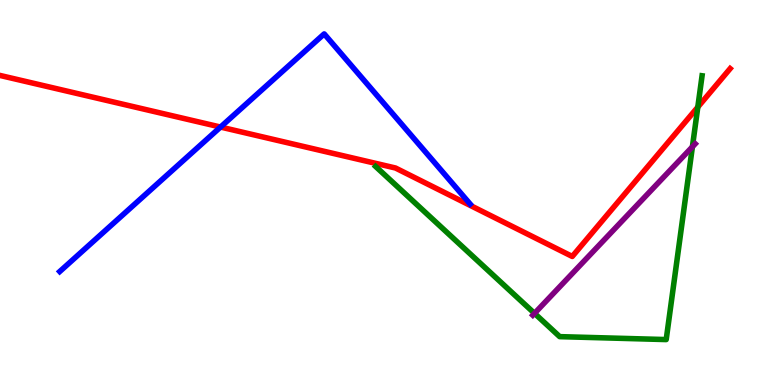[{'lines': ['blue', 'red'], 'intersections': [{'x': 2.85, 'y': 6.7}]}, {'lines': ['green', 'red'], 'intersections': [{'x': 9.0, 'y': 7.22}]}, {'lines': ['purple', 'red'], 'intersections': []}, {'lines': ['blue', 'green'], 'intersections': []}, {'lines': ['blue', 'purple'], 'intersections': []}, {'lines': ['green', 'purple'], 'intersections': [{'x': 6.9, 'y': 1.86}, {'x': 8.93, 'y': 6.19}]}]